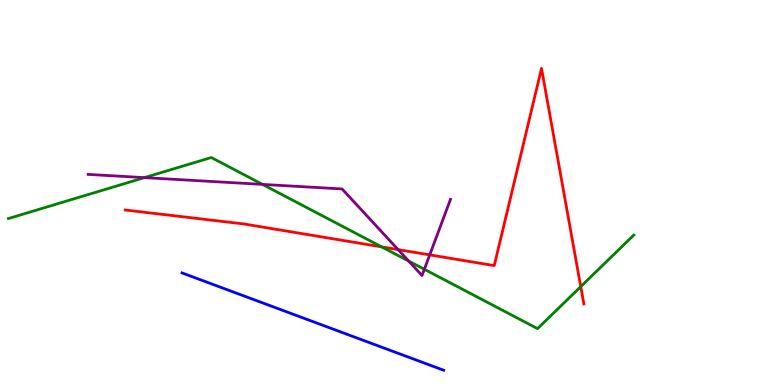[{'lines': ['blue', 'red'], 'intersections': []}, {'lines': ['green', 'red'], 'intersections': [{'x': 4.92, 'y': 3.59}, {'x': 7.49, 'y': 2.55}]}, {'lines': ['purple', 'red'], 'intersections': [{'x': 5.14, 'y': 3.52}, {'x': 5.54, 'y': 3.38}]}, {'lines': ['blue', 'green'], 'intersections': []}, {'lines': ['blue', 'purple'], 'intersections': []}, {'lines': ['green', 'purple'], 'intersections': [{'x': 1.86, 'y': 5.39}, {'x': 3.39, 'y': 5.21}, {'x': 5.27, 'y': 3.22}, {'x': 5.48, 'y': 3.01}]}]